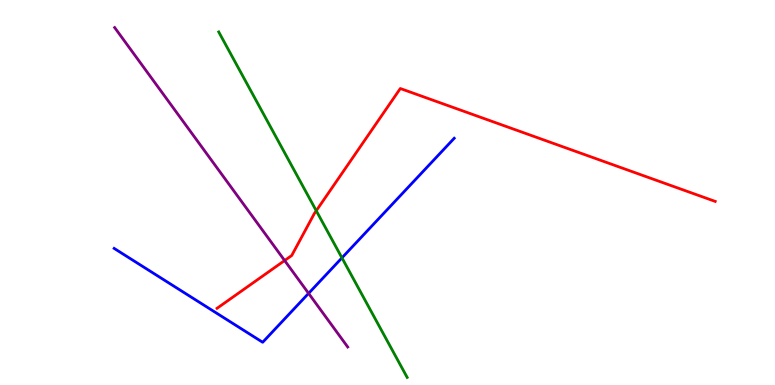[{'lines': ['blue', 'red'], 'intersections': []}, {'lines': ['green', 'red'], 'intersections': [{'x': 4.08, 'y': 4.53}]}, {'lines': ['purple', 'red'], 'intersections': [{'x': 3.67, 'y': 3.23}]}, {'lines': ['blue', 'green'], 'intersections': [{'x': 4.41, 'y': 3.3}]}, {'lines': ['blue', 'purple'], 'intersections': [{'x': 3.98, 'y': 2.38}]}, {'lines': ['green', 'purple'], 'intersections': []}]